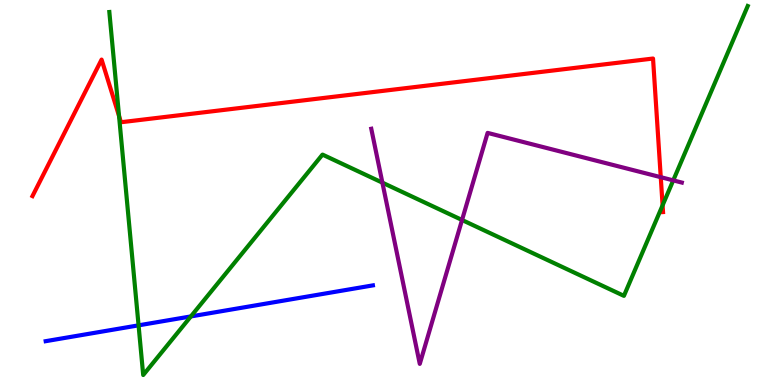[{'lines': ['blue', 'red'], 'intersections': []}, {'lines': ['green', 'red'], 'intersections': [{'x': 1.54, 'y': 6.99}, {'x': 8.55, 'y': 4.67}]}, {'lines': ['purple', 'red'], 'intersections': [{'x': 8.53, 'y': 5.4}]}, {'lines': ['blue', 'green'], 'intersections': [{'x': 1.79, 'y': 1.55}, {'x': 2.46, 'y': 1.78}]}, {'lines': ['blue', 'purple'], 'intersections': []}, {'lines': ['green', 'purple'], 'intersections': [{'x': 4.93, 'y': 5.26}, {'x': 5.96, 'y': 4.29}, {'x': 8.69, 'y': 5.32}]}]